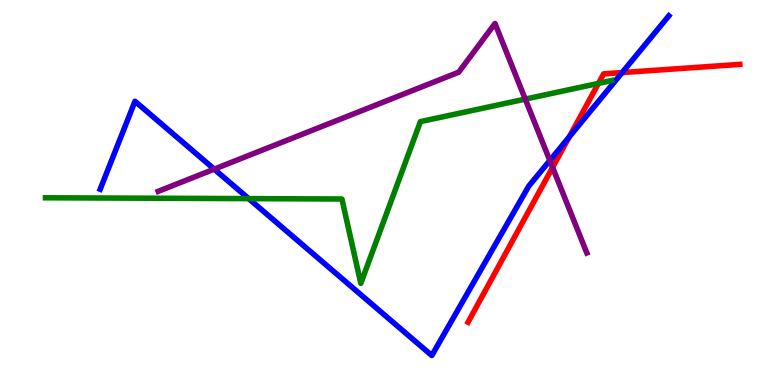[{'lines': ['blue', 'red'], 'intersections': [{'x': 7.35, 'y': 6.44}, {'x': 8.03, 'y': 8.12}]}, {'lines': ['green', 'red'], 'intersections': [{'x': 7.72, 'y': 7.83}]}, {'lines': ['purple', 'red'], 'intersections': [{'x': 7.13, 'y': 5.65}]}, {'lines': ['blue', 'green'], 'intersections': [{'x': 3.21, 'y': 4.84}]}, {'lines': ['blue', 'purple'], 'intersections': [{'x': 2.76, 'y': 5.61}, {'x': 7.09, 'y': 5.83}]}, {'lines': ['green', 'purple'], 'intersections': [{'x': 6.78, 'y': 7.43}]}]